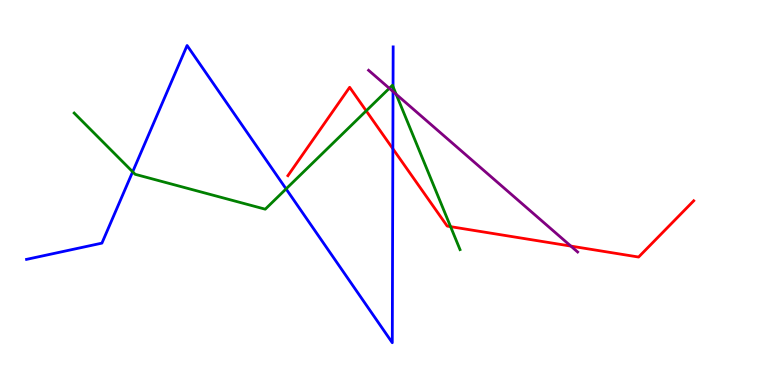[{'lines': ['blue', 'red'], 'intersections': [{'x': 5.07, 'y': 6.14}]}, {'lines': ['green', 'red'], 'intersections': [{'x': 4.73, 'y': 7.12}, {'x': 5.81, 'y': 4.11}]}, {'lines': ['purple', 'red'], 'intersections': [{'x': 7.37, 'y': 3.61}]}, {'lines': ['blue', 'green'], 'intersections': [{'x': 1.71, 'y': 5.54}, {'x': 3.69, 'y': 5.09}, {'x': 5.07, 'y': 7.75}]}, {'lines': ['blue', 'purple'], 'intersections': [{'x': 5.07, 'y': 7.62}]}, {'lines': ['green', 'purple'], 'intersections': [{'x': 5.02, 'y': 7.71}, {'x': 5.11, 'y': 7.55}]}]